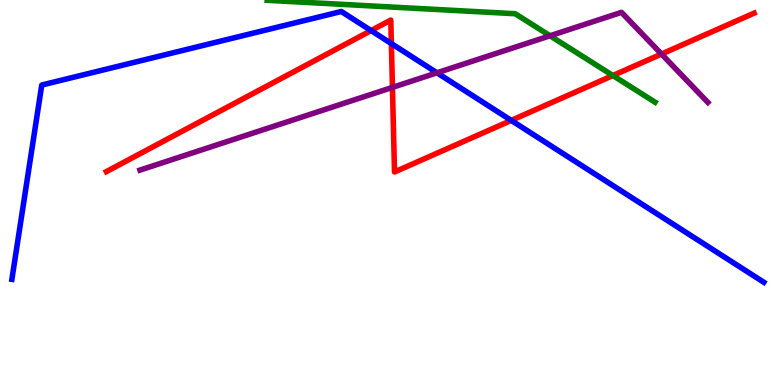[{'lines': ['blue', 'red'], 'intersections': [{'x': 4.79, 'y': 9.21}, {'x': 5.05, 'y': 8.87}, {'x': 6.6, 'y': 6.87}]}, {'lines': ['green', 'red'], 'intersections': [{'x': 7.91, 'y': 8.04}]}, {'lines': ['purple', 'red'], 'intersections': [{'x': 5.06, 'y': 7.73}, {'x': 8.54, 'y': 8.6}]}, {'lines': ['blue', 'green'], 'intersections': []}, {'lines': ['blue', 'purple'], 'intersections': [{'x': 5.64, 'y': 8.11}]}, {'lines': ['green', 'purple'], 'intersections': [{'x': 7.1, 'y': 9.07}]}]